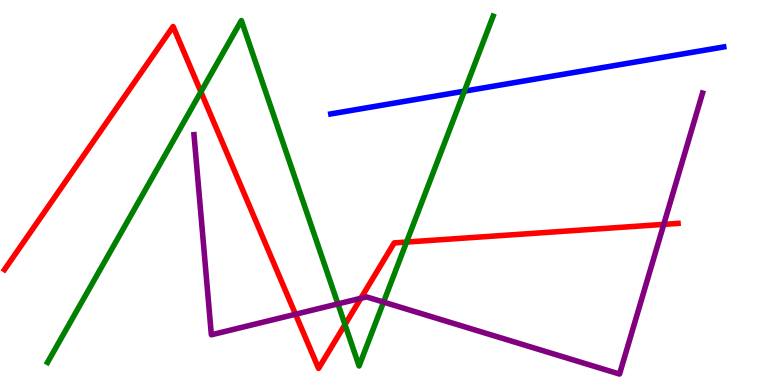[{'lines': ['blue', 'red'], 'intersections': []}, {'lines': ['green', 'red'], 'intersections': [{'x': 2.59, 'y': 7.61}, {'x': 4.45, 'y': 1.57}, {'x': 5.25, 'y': 3.71}]}, {'lines': ['purple', 'red'], 'intersections': [{'x': 3.81, 'y': 1.84}, {'x': 4.66, 'y': 2.25}, {'x': 8.56, 'y': 4.17}]}, {'lines': ['blue', 'green'], 'intersections': [{'x': 5.99, 'y': 7.63}]}, {'lines': ['blue', 'purple'], 'intersections': []}, {'lines': ['green', 'purple'], 'intersections': [{'x': 4.36, 'y': 2.11}, {'x': 4.95, 'y': 2.15}]}]